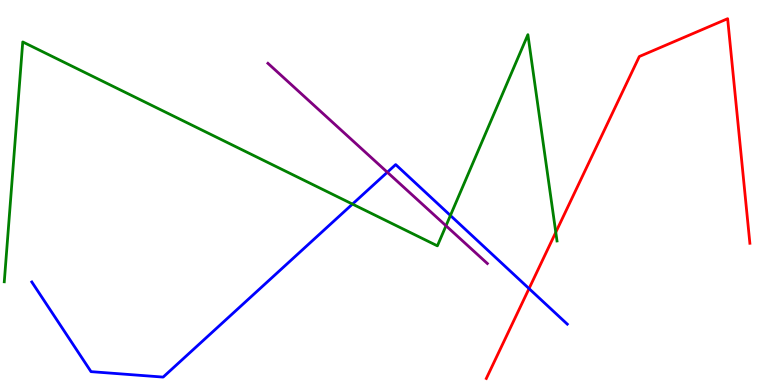[{'lines': ['blue', 'red'], 'intersections': [{'x': 6.83, 'y': 2.5}]}, {'lines': ['green', 'red'], 'intersections': [{'x': 7.17, 'y': 3.97}]}, {'lines': ['purple', 'red'], 'intersections': []}, {'lines': ['blue', 'green'], 'intersections': [{'x': 4.55, 'y': 4.7}, {'x': 5.81, 'y': 4.4}]}, {'lines': ['blue', 'purple'], 'intersections': [{'x': 5.0, 'y': 5.53}]}, {'lines': ['green', 'purple'], 'intersections': [{'x': 5.75, 'y': 4.14}]}]